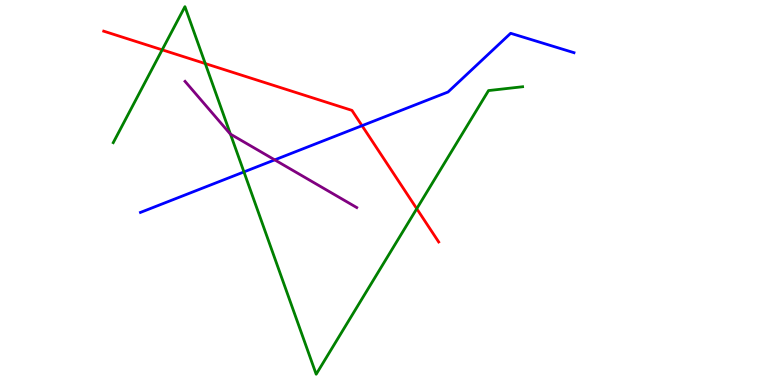[{'lines': ['blue', 'red'], 'intersections': [{'x': 4.67, 'y': 6.74}]}, {'lines': ['green', 'red'], 'intersections': [{'x': 2.09, 'y': 8.71}, {'x': 2.65, 'y': 8.35}, {'x': 5.38, 'y': 4.58}]}, {'lines': ['purple', 'red'], 'intersections': []}, {'lines': ['blue', 'green'], 'intersections': [{'x': 3.15, 'y': 5.53}]}, {'lines': ['blue', 'purple'], 'intersections': [{'x': 3.54, 'y': 5.85}]}, {'lines': ['green', 'purple'], 'intersections': [{'x': 2.97, 'y': 6.52}]}]